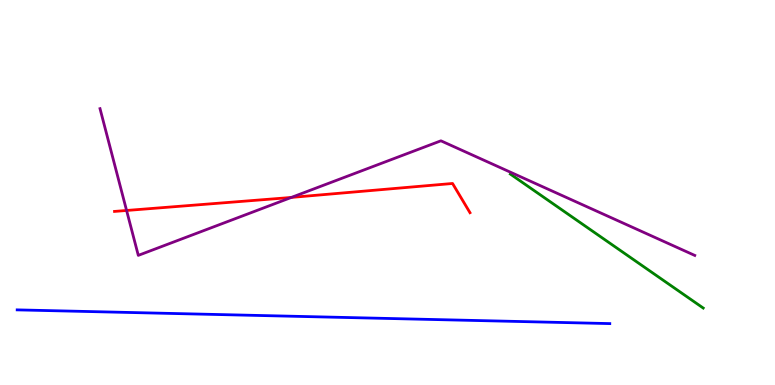[{'lines': ['blue', 'red'], 'intersections': []}, {'lines': ['green', 'red'], 'intersections': []}, {'lines': ['purple', 'red'], 'intersections': [{'x': 1.63, 'y': 4.53}, {'x': 3.76, 'y': 4.87}]}, {'lines': ['blue', 'green'], 'intersections': []}, {'lines': ['blue', 'purple'], 'intersections': []}, {'lines': ['green', 'purple'], 'intersections': []}]